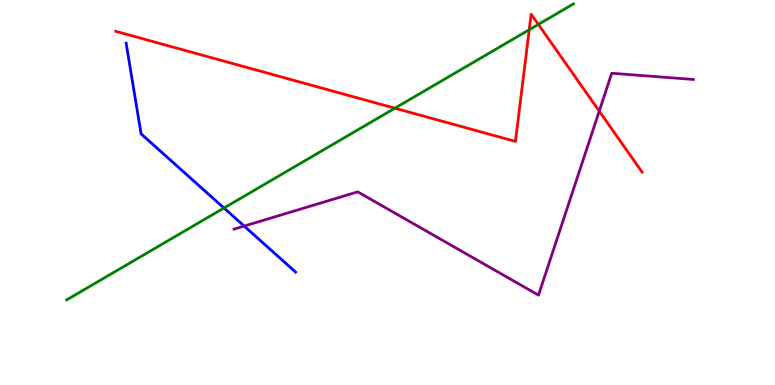[{'lines': ['blue', 'red'], 'intersections': []}, {'lines': ['green', 'red'], 'intersections': [{'x': 5.1, 'y': 7.19}, {'x': 6.83, 'y': 9.23}, {'x': 6.95, 'y': 9.37}]}, {'lines': ['purple', 'red'], 'intersections': [{'x': 7.73, 'y': 7.11}]}, {'lines': ['blue', 'green'], 'intersections': [{'x': 2.89, 'y': 4.6}]}, {'lines': ['blue', 'purple'], 'intersections': [{'x': 3.15, 'y': 4.13}]}, {'lines': ['green', 'purple'], 'intersections': []}]